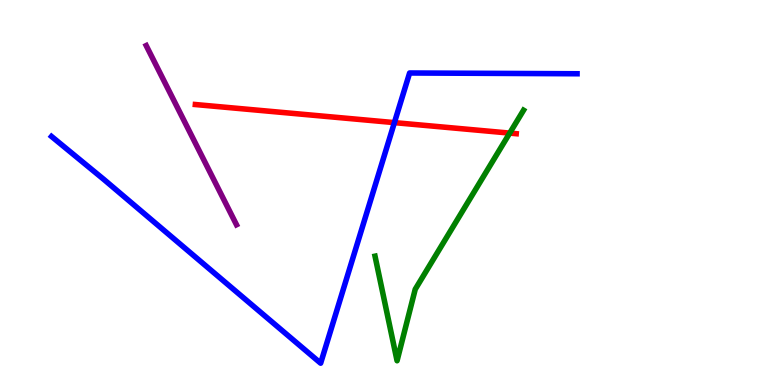[{'lines': ['blue', 'red'], 'intersections': [{'x': 5.09, 'y': 6.81}]}, {'lines': ['green', 'red'], 'intersections': [{'x': 6.58, 'y': 6.54}]}, {'lines': ['purple', 'red'], 'intersections': []}, {'lines': ['blue', 'green'], 'intersections': []}, {'lines': ['blue', 'purple'], 'intersections': []}, {'lines': ['green', 'purple'], 'intersections': []}]